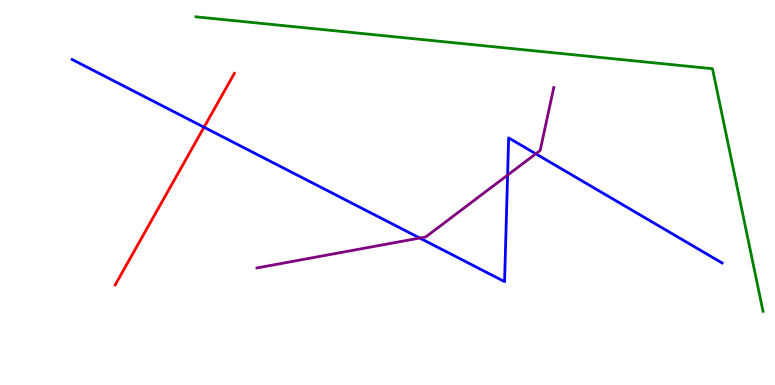[{'lines': ['blue', 'red'], 'intersections': [{'x': 2.63, 'y': 6.7}]}, {'lines': ['green', 'red'], 'intersections': []}, {'lines': ['purple', 'red'], 'intersections': []}, {'lines': ['blue', 'green'], 'intersections': []}, {'lines': ['blue', 'purple'], 'intersections': [{'x': 5.42, 'y': 3.82}, {'x': 6.55, 'y': 5.45}, {'x': 6.91, 'y': 6.01}]}, {'lines': ['green', 'purple'], 'intersections': []}]